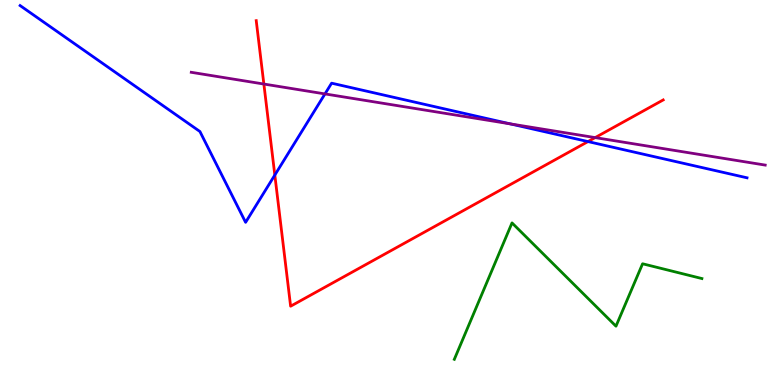[{'lines': ['blue', 'red'], 'intersections': [{'x': 3.55, 'y': 5.45}, {'x': 7.59, 'y': 6.32}]}, {'lines': ['green', 'red'], 'intersections': []}, {'lines': ['purple', 'red'], 'intersections': [{'x': 3.4, 'y': 7.82}, {'x': 7.68, 'y': 6.43}]}, {'lines': ['blue', 'green'], 'intersections': []}, {'lines': ['blue', 'purple'], 'intersections': [{'x': 4.19, 'y': 7.56}, {'x': 6.58, 'y': 6.78}]}, {'lines': ['green', 'purple'], 'intersections': []}]